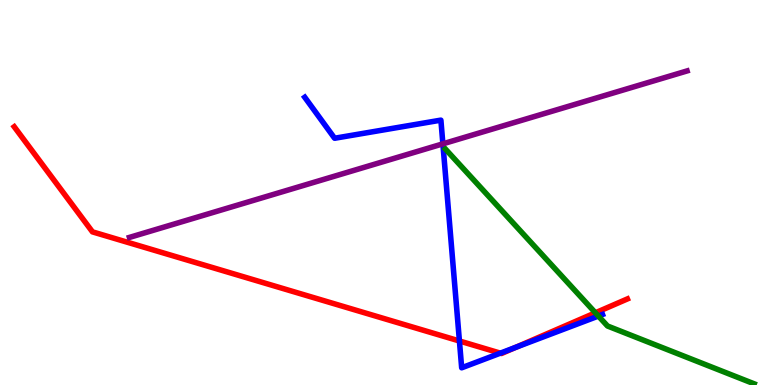[{'lines': ['blue', 'red'], 'intersections': [{'x': 5.93, 'y': 1.14}, {'x': 6.46, 'y': 0.827}, {'x': 6.66, 'y': 0.98}]}, {'lines': ['green', 'red'], 'intersections': [{'x': 7.68, 'y': 1.88}]}, {'lines': ['purple', 'red'], 'intersections': []}, {'lines': ['blue', 'green'], 'intersections': [{'x': 7.72, 'y': 1.79}]}, {'lines': ['blue', 'purple'], 'intersections': [{'x': 5.71, 'y': 6.26}]}, {'lines': ['green', 'purple'], 'intersections': []}]